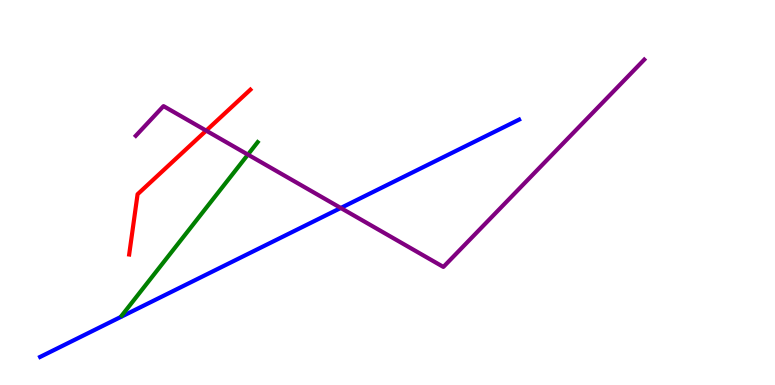[{'lines': ['blue', 'red'], 'intersections': []}, {'lines': ['green', 'red'], 'intersections': []}, {'lines': ['purple', 'red'], 'intersections': [{'x': 2.66, 'y': 6.61}]}, {'lines': ['blue', 'green'], 'intersections': []}, {'lines': ['blue', 'purple'], 'intersections': [{'x': 4.4, 'y': 4.6}]}, {'lines': ['green', 'purple'], 'intersections': [{'x': 3.2, 'y': 5.98}]}]